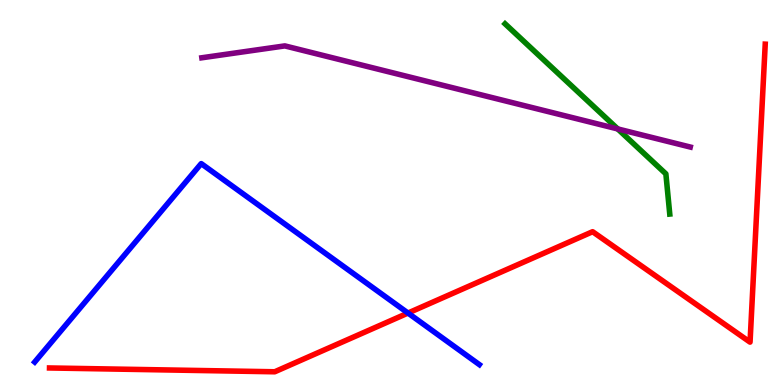[{'lines': ['blue', 'red'], 'intersections': [{'x': 5.26, 'y': 1.87}]}, {'lines': ['green', 'red'], 'intersections': []}, {'lines': ['purple', 'red'], 'intersections': []}, {'lines': ['blue', 'green'], 'intersections': []}, {'lines': ['blue', 'purple'], 'intersections': []}, {'lines': ['green', 'purple'], 'intersections': [{'x': 7.97, 'y': 6.65}]}]